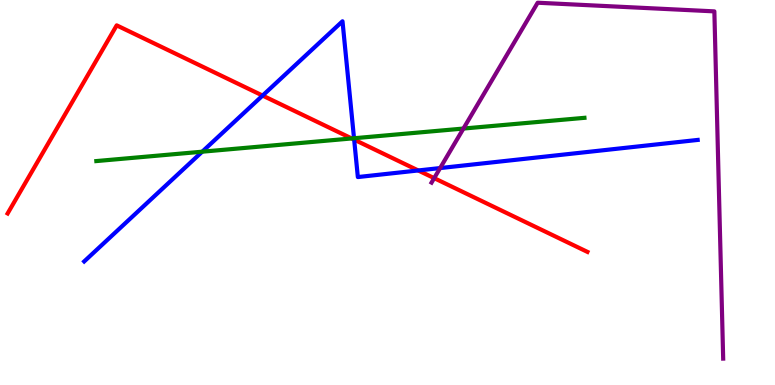[{'lines': ['blue', 'red'], 'intersections': [{'x': 3.39, 'y': 7.52}, {'x': 4.57, 'y': 6.37}, {'x': 5.4, 'y': 5.57}]}, {'lines': ['green', 'red'], 'intersections': [{'x': 4.54, 'y': 6.4}]}, {'lines': ['purple', 'red'], 'intersections': [{'x': 5.6, 'y': 5.37}]}, {'lines': ['blue', 'green'], 'intersections': [{'x': 2.61, 'y': 6.06}, {'x': 4.57, 'y': 6.41}]}, {'lines': ['blue', 'purple'], 'intersections': [{'x': 5.68, 'y': 5.63}]}, {'lines': ['green', 'purple'], 'intersections': [{'x': 5.98, 'y': 6.66}]}]